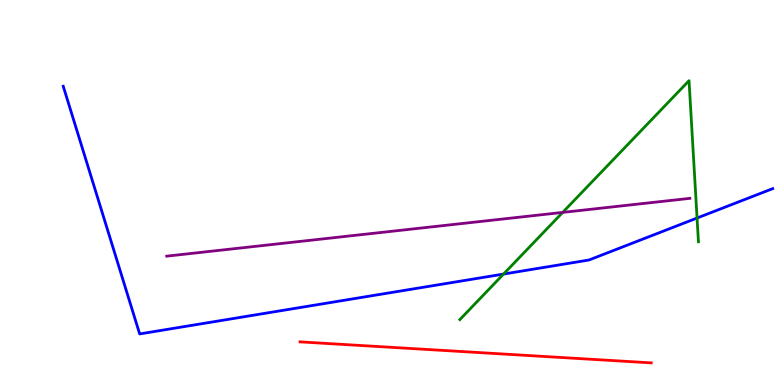[{'lines': ['blue', 'red'], 'intersections': []}, {'lines': ['green', 'red'], 'intersections': []}, {'lines': ['purple', 'red'], 'intersections': []}, {'lines': ['blue', 'green'], 'intersections': [{'x': 6.5, 'y': 2.88}, {'x': 8.99, 'y': 4.34}]}, {'lines': ['blue', 'purple'], 'intersections': []}, {'lines': ['green', 'purple'], 'intersections': [{'x': 7.26, 'y': 4.48}]}]